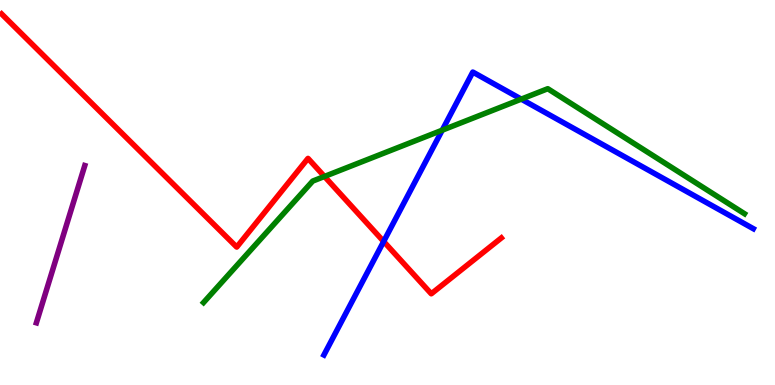[{'lines': ['blue', 'red'], 'intersections': [{'x': 4.95, 'y': 3.73}]}, {'lines': ['green', 'red'], 'intersections': [{'x': 4.19, 'y': 5.42}]}, {'lines': ['purple', 'red'], 'intersections': []}, {'lines': ['blue', 'green'], 'intersections': [{'x': 5.71, 'y': 6.62}, {'x': 6.73, 'y': 7.43}]}, {'lines': ['blue', 'purple'], 'intersections': []}, {'lines': ['green', 'purple'], 'intersections': []}]